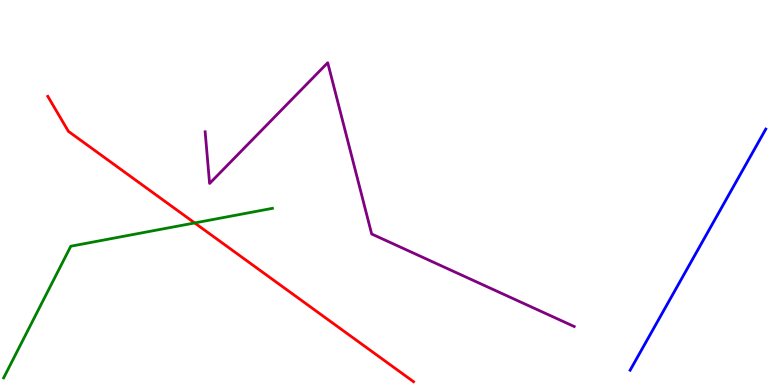[{'lines': ['blue', 'red'], 'intersections': []}, {'lines': ['green', 'red'], 'intersections': [{'x': 2.51, 'y': 4.21}]}, {'lines': ['purple', 'red'], 'intersections': []}, {'lines': ['blue', 'green'], 'intersections': []}, {'lines': ['blue', 'purple'], 'intersections': []}, {'lines': ['green', 'purple'], 'intersections': []}]